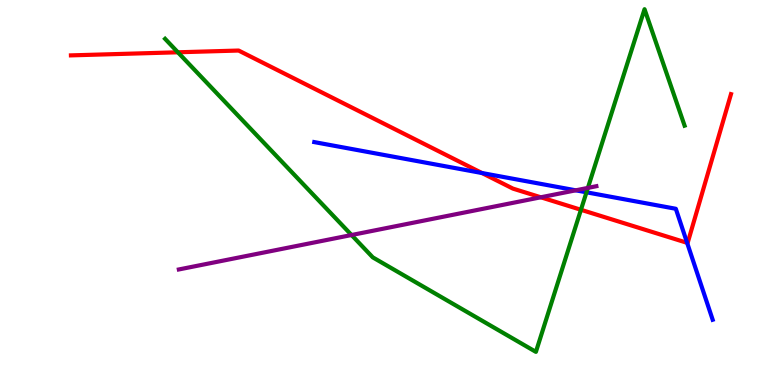[{'lines': ['blue', 'red'], 'intersections': [{'x': 6.22, 'y': 5.51}, {'x': 8.87, 'y': 3.69}]}, {'lines': ['green', 'red'], 'intersections': [{'x': 2.3, 'y': 8.64}, {'x': 7.5, 'y': 4.55}]}, {'lines': ['purple', 'red'], 'intersections': [{'x': 6.98, 'y': 4.88}]}, {'lines': ['blue', 'green'], 'intersections': [{'x': 7.57, 'y': 5.01}]}, {'lines': ['blue', 'purple'], 'intersections': [{'x': 7.43, 'y': 5.06}]}, {'lines': ['green', 'purple'], 'intersections': [{'x': 4.54, 'y': 3.9}, {'x': 7.59, 'y': 5.12}]}]